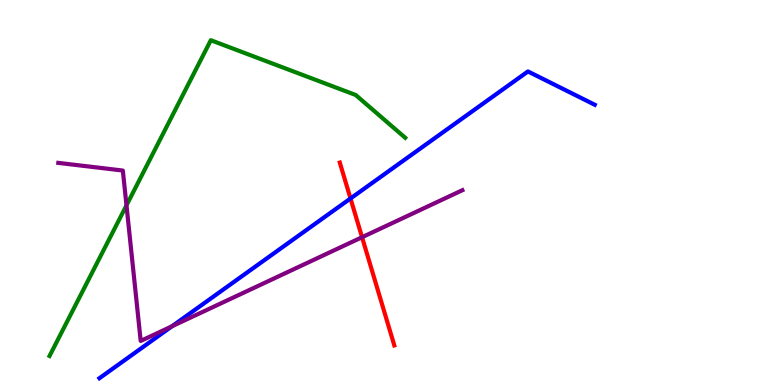[{'lines': ['blue', 'red'], 'intersections': [{'x': 4.52, 'y': 4.84}]}, {'lines': ['green', 'red'], 'intersections': []}, {'lines': ['purple', 'red'], 'intersections': [{'x': 4.67, 'y': 3.84}]}, {'lines': ['blue', 'green'], 'intersections': []}, {'lines': ['blue', 'purple'], 'intersections': [{'x': 2.22, 'y': 1.53}]}, {'lines': ['green', 'purple'], 'intersections': [{'x': 1.63, 'y': 4.67}]}]